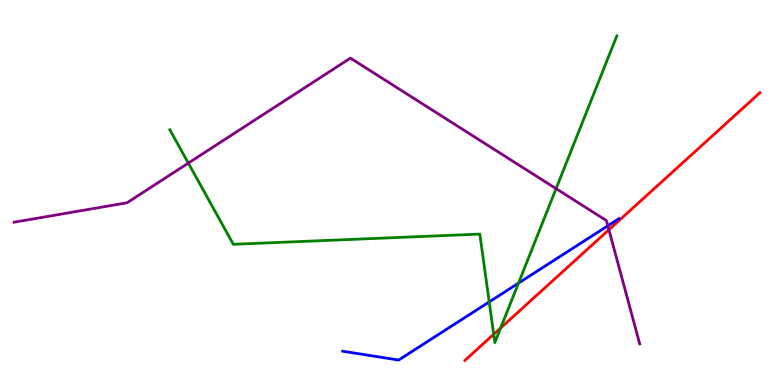[{'lines': ['blue', 'red'], 'intersections': []}, {'lines': ['green', 'red'], 'intersections': [{'x': 6.37, 'y': 1.32}, {'x': 6.46, 'y': 1.48}]}, {'lines': ['purple', 'red'], 'intersections': [{'x': 7.86, 'y': 4.03}]}, {'lines': ['blue', 'green'], 'intersections': [{'x': 6.31, 'y': 2.16}, {'x': 6.69, 'y': 2.65}]}, {'lines': ['blue', 'purple'], 'intersections': [{'x': 7.84, 'y': 4.14}]}, {'lines': ['green', 'purple'], 'intersections': [{'x': 2.43, 'y': 5.76}, {'x': 7.18, 'y': 5.1}]}]